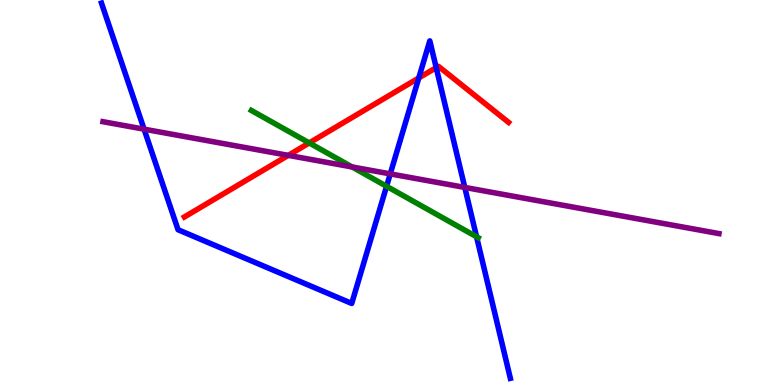[{'lines': ['blue', 'red'], 'intersections': [{'x': 5.4, 'y': 7.98}, {'x': 5.63, 'y': 8.24}]}, {'lines': ['green', 'red'], 'intersections': [{'x': 3.99, 'y': 6.29}]}, {'lines': ['purple', 'red'], 'intersections': [{'x': 3.72, 'y': 5.96}]}, {'lines': ['blue', 'green'], 'intersections': [{'x': 4.99, 'y': 5.16}, {'x': 6.15, 'y': 3.85}]}, {'lines': ['blue', 'purple'], 'intersections': [{'x': 1.86, 'y': 6.64}, {'x': 5.04, 'y': 5.48}, {'x': 6.0, 'y': 5.13}]}, {'lines': ['green', 'purple'], 'intersections': [{'x': 4.54, 'y': 5.66}]}]